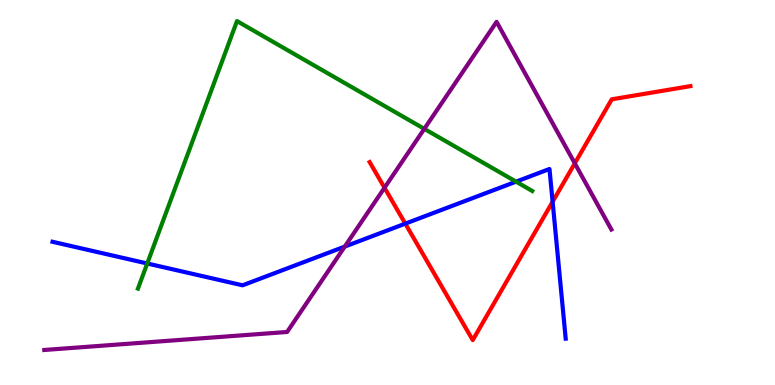[{'lines': ['blue', 'red'], 'intersections': [{'x': 5.23, 'y': 4.19}, {'x': 7.13, 'y': 4.76}]}, {'lines': ['green', 'red'], 'intersections': []}, {'lines': ['purple', 'red'], 'intersections': [{'x': 4.96, 'y': 5.12}, {'x': 7.42, 'y': 5.76}]}, {'lines': ['blue', 'green'], 'intersections': [{'x': 1.9, 'y': 3.16}, {'x': 6.66, 'y': 5.28}]}, {'lines': ['blue', 'purple'], 'intersections': [{'x': 4.45, 'y': 3.6}]}, {'lines': ['green', 'purple'], 'intersections': [{'x': 5.47, 'y': 6.65}]}]